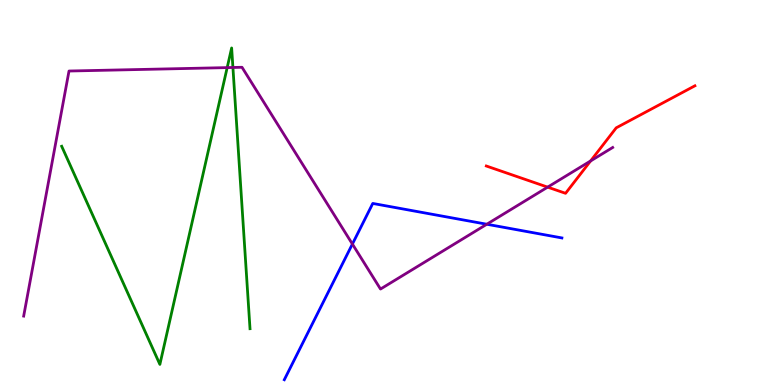[{'lines': ['blue', 'red'], 'intersections': []}, {'lines': ['green', 'red'], 'intersections': []}, {'lines': ['purple', 'red'], 'intersections': [{'x': 7.07, 'y': 5.14}, {'x': 7.62, 'y': 5.82}]}, {'lines': ['blue', 'green'], 'intersections': []}, {'lines': ['blue', 'purple'], 'intersections': [{'x': 4.55, 'y': 3.66}, {'x': 6.28, 'y': 4.18}]}, {'lines': ['green', 'purple'], 'intersections': [{'x': 2.93, 'y': 8.24}, {'x': 3.01, 'y': 8.25}]}]